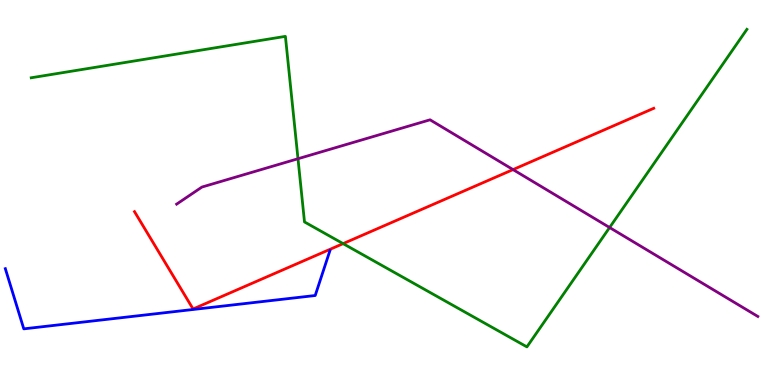[{'lines': ['blue', 'red'], 'intersections': []}, {'lines': ['green', 'red'], 'intersections': [{'x': 4.43, 'y': 3.67}]}, {'lines': ['purple', 'red'], 'intersections': [{'x': 6.62, 'y': 5.59}]}, {'lines': ['blue', 'green'], 'intersections': []}, {'lines': ['blue', 'purple'], 'intersections': []}, {'lines': ['green', 'purple'], 'intersections': [{'x': 3.85, 'y': 5.88}, {'x': 7.87, 'y': 4.09}]}]